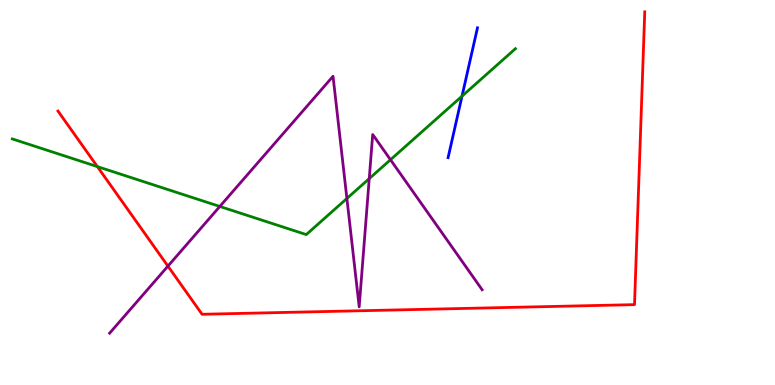[{'lines': ['blue', 'red'], 'intersections': []}, {'lines': ['green', 'red'], 'intersections': [{'x': 1.26, 'y': 5.67}]}, {'lines': ['purple', 'red'], 'intersections': [{'x': 2.17, 'y': 3.09}]}, {'lines': ['blue', 'green'], 'intersections': [{'x': 5.96, 'y': 7.5}]}, {'lines': ['blue', 'purple'], 'intersections': []}, {'lines': ['green', 'purple'], 'intersections': [{'x': 2.84, 'y': 4.64}, {'x': 4.48, 'y': 4.84}, {'x': 4.76, 'y': 5.36}, {'x': 5.04, 'y': 5.85}]}]